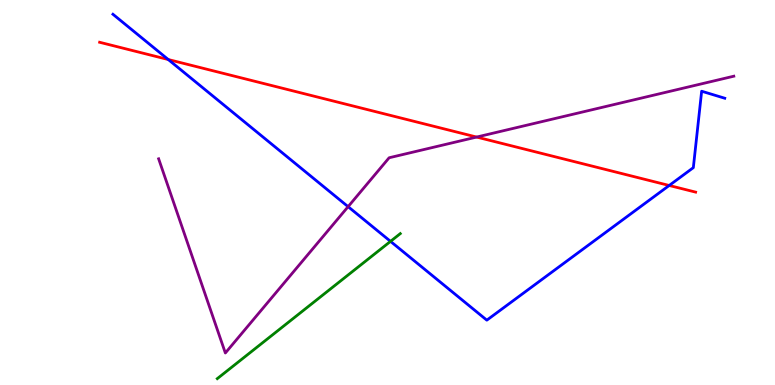[{'lines': ['blue', 'red'], 'intersections': [{'x': 2.17, 'y': 8.45}, {'x': 8.63, 'y': 5.18}]}, {'lines': ['green', 'red'], 'intersections': []}, {'lines': ['purple', 'red'], 'intersections': [{'x': 6.15, 'y': 6.44}]}, {'lines': ['blue', 'green'], 'intersections': [{'x': 5.04, 'y': 3.73}]}, {'lines': ['blue', 'purple'], 'intersections': [{'x': 4.49, 'y': 4.63}]}, {'lines': ['green', 'purple'], 'intersections': []}]